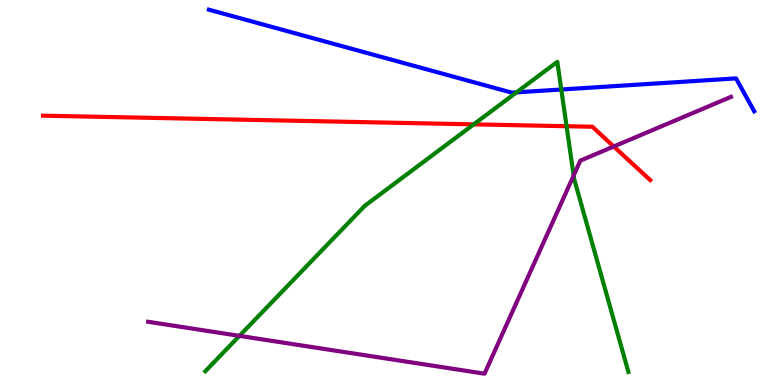[{'lines': ['blue', 'red'], 'intersections': []}, {'lines': ['green', 'red'], 'intersections': [{'x': 6.11, 'y': 6.77}, {'x': 7.31, 'y': 6.72}]}, {'lines': ['purple', 'red'], 'intersections': [{'x': 7.92, 'y': 6.19}]}, {'lines': ['blue', 'green'], 'intersections': [{'x': 6.66, 'y': 7.6}, {'x': 7.24, 'y': 7.68}]}, {'lines': ['blue', 'purple'], 'intersections': []}, {'lines': ['green', 'purple'], 'intersections': [{'x': 3.09, 'y': 1.28}, {'x': 7.4, 'y': 5.44}]}]